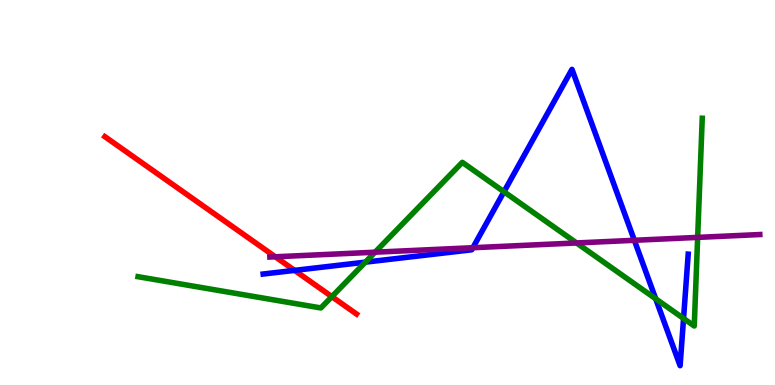[{'lines': ['blue', 'red'], 'intersections': [{'x': 3.8, 'y': 2.98}]}, {'lines': ['green', 'red'], 'intersections': [{'x': 4.28, 'y': 2.29}]}, {'lines': ['purple', 'red'], 'intersections': [{'x': 3.55, 'y': 3.33}]}, {'lines': ['blue', 'green'], 'intersections': [{'x': 4.71, 'y': 3.19}, {'x': 6.5, 'y': 5.02}, {'x': 8.46, 'y': 2.24}, {'x': 8.82, 'y': 1.73}]}, {'lines': ['blue', 'purple'], 'intersections': [{'x': 6.1, 'y': 3.57}, {'x': 8.19, 'y': 3.76}]}, {'lines': ['green', 'purple'], 'intersections': [{'x': 4.84, 'y': 3.45}, {'x': 7.44, 'y': 3.69}, {'x': 9.0, 'y': 3.83}]}]